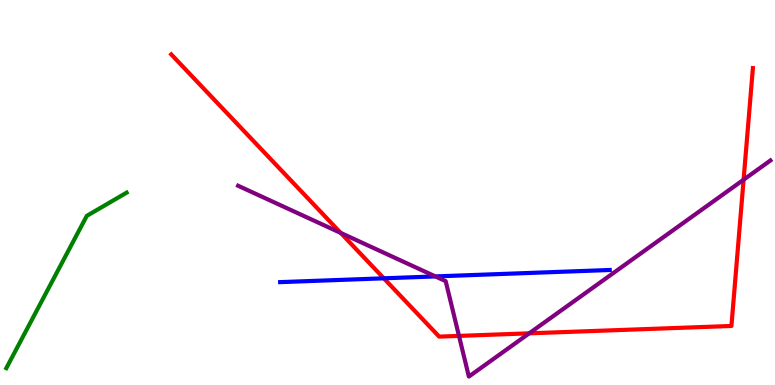[{'lines': ['blue', 'red'], 'intersections': [{'x': 4.95, 'y': 2.77}]}, {'lines': ['green', 'red'], 'intersections': []}, {'lines': ['purple', 'red'], 'intersections': [{'x': 4.4, 'y': 3.95}, {'x': 5.92, 'y': 1.28}, {'x': 6.83, 'y': 1.34}, {'x': 9.59, 'y': 5.33}]}, {'lines': ['blue', 'green'], 'intersections': []}, {'lines': ['blue', 'purple'], 'intersections': [{'x': 5.62, 'y': 2.82}]}, {'lines': ['green', 'purple'], 'intersections': []}]